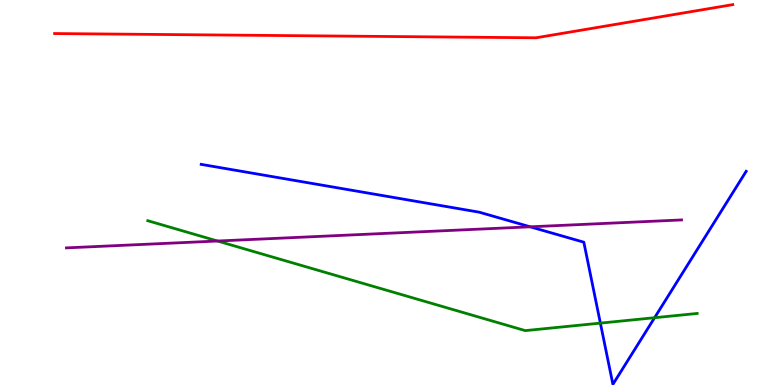[{'lines': ['blue', 'red'], 'intersections': []}, {'lines': ['green', 'red'], 'intersections': []}, {'lines': ['purple', 'red'], 'intersections': []}, {'lines': ['blue', 'green'], 'intersections': [{'x': 7.75, 'y': 1.61}, {'x': 8.45, 'y': 1.75}]}, {'lines': ['blue', 'purple'], 'intersections': [{'x': 6.84, 'y': 4.11}]}, {'lines': ['green', 'purple'], 'intersections': [{'x': 2.81, 'y': 3.74}]}]